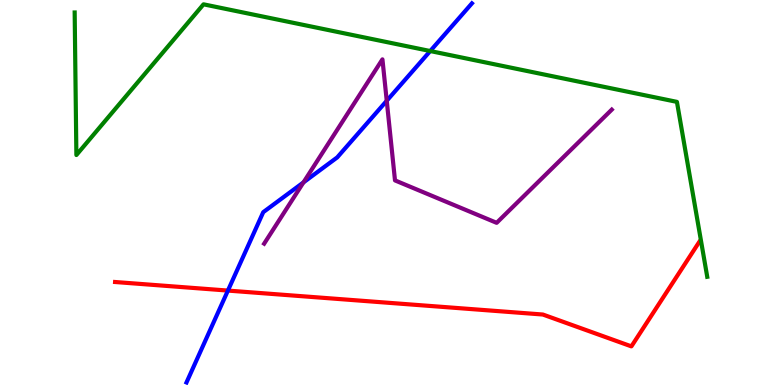[{'lines': ['blue', 'red'], 'intersections': [{'x': 2.94, 'y': 2.45}]}, {'lines': ['green', 'red'], 'intersections': []}, {'lines': ['purple', 'red'], 'intersections': []}, {'lines': ['blue', 'green'], 'intersections': [{'x': 5.55, 'y': 8.67}]}, {'lines': ['blue', 'purple'], 'intersections': [{'x': 3.92, 'y': 5.26}, {'x': 4.99, 'y': 7.38}]}, {'lines': ['green', 'purple'], 'intersections': []}]